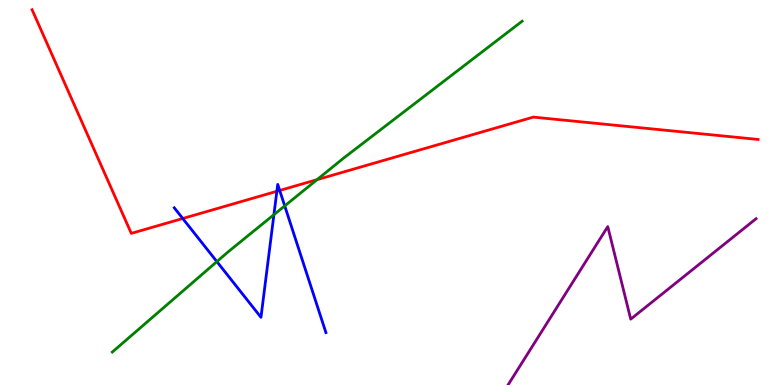[{'lines': ['blue', 'red'], 'intersections': [{'x': 2.36, 'y': 4.32}, {'x': 3.57, 'y': 5.03}, {'x': 3.61, 'y': 5.05}]}, {'lines': ['green', 'red'], 'intersections': [{'x': 4.09, 'y': 5.33}]}, {'lines': ['purple', 'red'], 'intersections': []}, {'lines': ['blue', 'green'], 'intersections': [{'x': 2.8, 'y': 3.21}, {'x': 3.53, 'y': 4.42}, {'x': 3.67, 'y': 4.65}]}, {'lines': ['blue', 'purple'], 'intersections': []}, {'lines': ['green', 'purple'], 'intersections': []}]